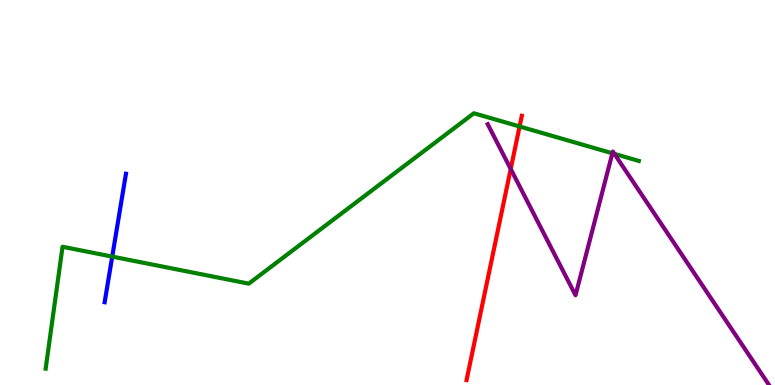[{'lines': ['blue', 'red'], 'intersections': []}, {'lines': ['green', 'red'], 'intersections': [{'x': 6.7, 'y': 6.71}]}, {'lines': ['purple', 'red'], 'intersections': [{'x': 6.59, 'y': 5.61}]}, {'lines': ['blue', 'green'], 'intersections': [{'x': 1.45, 'y': 3.33}]}, {'lines': ['blue', 'purple'], 'intersections': []}, {'lines': ['green', 'purple'], 'intersections': [{'x': 7.9, 'y': 6.02}, {'x': 7.93, 'y': 6.0}]}]